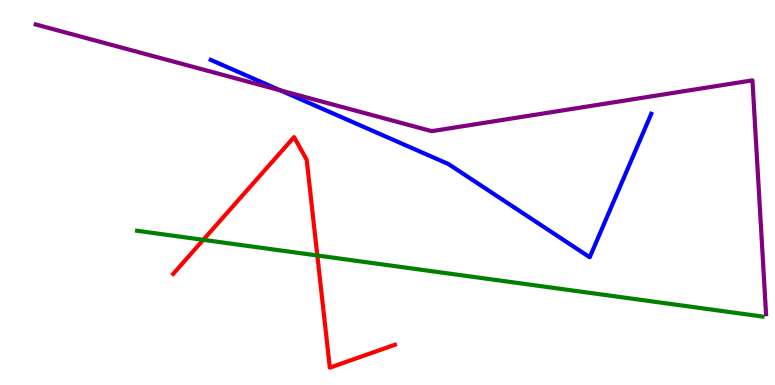[{'lines': ['blue', 'red'], 'intersections': []}, {'lines': ['green', 'red'], 'intersections': [{'x': 2.62, 'y': 3.77}, {'x': 4.09, 'y': 3.36}]}, {'lines': ['purple', 'red'], 'intersections': []}, {'lines': ['blue', 'green'], 'intersections': []}, {'lines': ['blue', 'purple'], 'intersections': [{'x': 3.62, 'y': 7.65}]}, {'lines': ['green', 'purple'], 'intersections': []}]